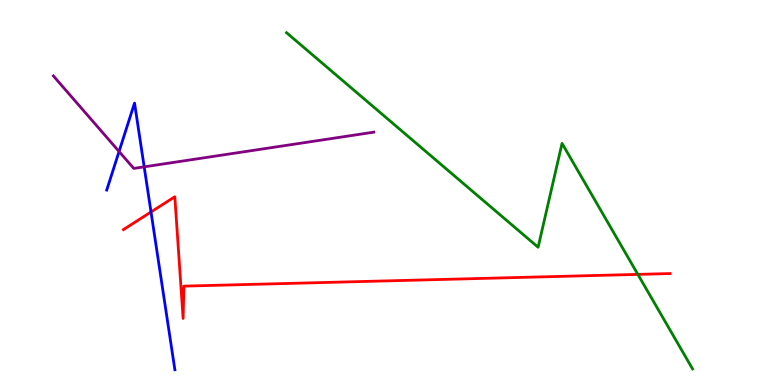[{'lines': ['blue', 'red'], 'intersections': [{'x': 1.95, 'y': 4.49}]}, {'lines': ['green', 'red'], 'intersections': [{'x': 8.23, 'y': 2.87}]}, {'lines': ['purple', 'red'], 'intersections': []}, {'lines': ['blue', 'green'], 'intersections': []}, {'lines': ['blue', 'purple'], 'intersections': [{'x': 1.54, 'y': 6.06}, {'x': 1.86, 'y': 5.67}]}, {'lines': ['green', 'purple'], 'intersections': []}]